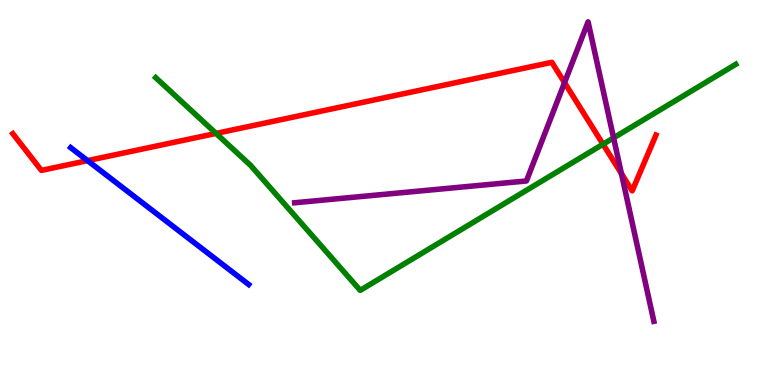[{'lines': ['blue', 'red'], 'intersections': [{'x': 1.13, 'y': 5.83}]}, {'lines': ['green', 'red'], 'intersections': [{'x': 2.79, 'y': 6.53}, {'x': 7.78, 'y': 6.25}]}, {'lines': ['purple', 'red'], 'intersections': [{'x': 7.28, 'y': 7.85}, {'x': 8.02, 'y': 5.49}]}, {'lines': ['blue', 'green'], 'intersections': []}, {'lines': ['blue', 'purple'], 'intersections': []}, {'lines': ['green', 'purple'], 'intersections': [{'x': 7.92, 'y': 6.42}]}]